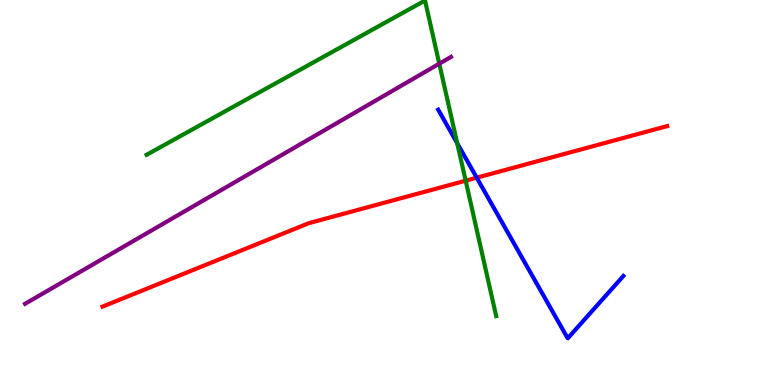[{'lines': ['blue', 'red'], 'intersections': [{'x': 6.15, 'y': 5.38}]}, {'lines': ['green', 'red'], 'intersections': [{'x': 6.01, 'y': 5.31}]}, {'lines': ['purple', 'red'], 'intersections': []}, {'lines': ['blue', 'green'], 'intersections': [{'x': 5.9, 'y': 6.28}]}, {'lines': ['blue', 'purple'], 'intersections': []}, {'lines': ['green', 'purple'], 'intersections': [{'x': 5.67, 'y': 8.35}]}]